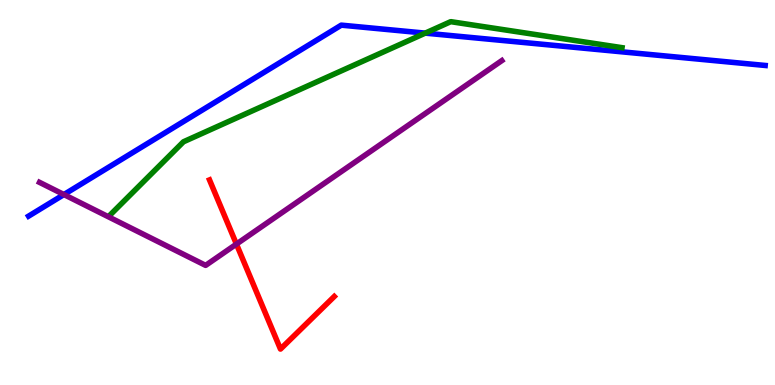[{'lines': ['blue', 'red'], 'intersections': []}, {'lines': ['green', 'red'], 'intersections': []}, {'lines': ['purple', 'red'], 'intersections': [{'x': 3.05, 'y': 3.66}]}, {'lines': ['blue', 'green'], 'intersections': [{'x': 5.49, 'y': 9.14}]}, {'lines': ['blue', 'purple'], 'intersections': [{'x': 0.825, 'y': 4.95}]}, {'lines': ['green', 'purple'], 'intersections': []}]